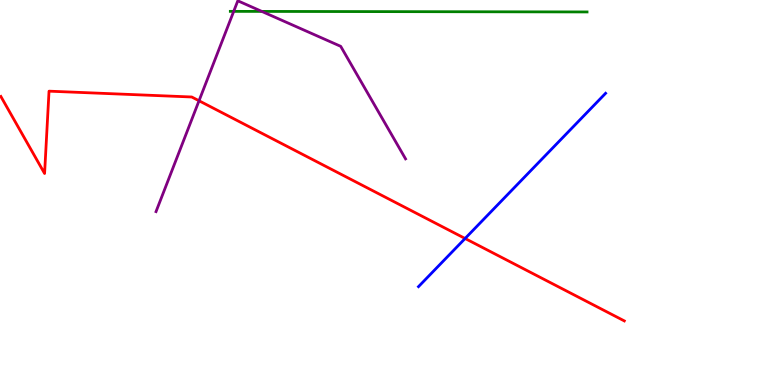[{'lines': ['blue', 'red'], 'intersections': [{'x': 6.0, 'y': 3.81}]}, {'lines': ['green', 'red'], 'intersections': []}, {'lines': ['purple', 'red'], 'intersections': [{'x': 2.57, 'y': 7.38}]}, {'lines': ['blue', 'green'], 'intersections': []}, {'lines': ['blue', 'purple'], 'intersections': []}, {'lines': ['green', 'purple'], 'intersections': [{'x': 3.02, 'y': 9.7}, {'x': 3.38, 'y': 9.7}]}]